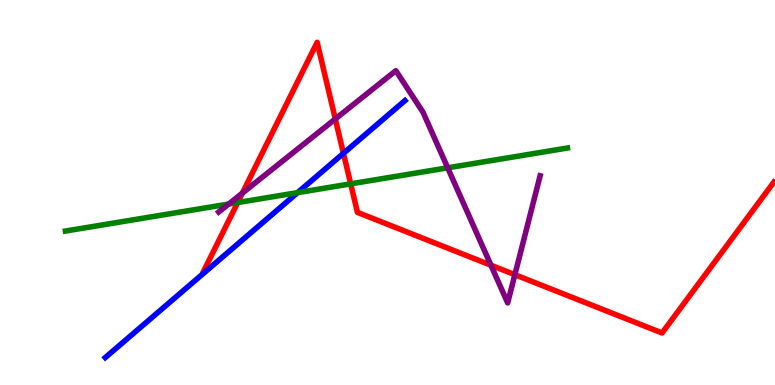[{'lines': ['blue', 'red'], 'intersections': [{'x': 4.43, 'y': 6.02}]}, {'lines': ['green', 'red'], 'intersections': [{'x': 3.07, 'y': 4.74}, {'x': 4.52, 'y': 5.22}]}, {'lines': ['purple', 'red'], 'intersections': [{'x': 3.13, 'y': 4.98}, {'x': 4.33, 'y': 6.91}, {'x': 6.33, 'y': 3.11}, {'x': 6.64, 'y': 2.87}]}, {'lines': ['blue', 'green'], 'intersections': [{'x': 3.84, 'y': 5.0}]}, {'lines': ['blue', 'purple'], 'intersections': []}, {'lines': ['green', 'purple'], 'intersections': [{'x': 2.95, 'y': 4.7}, {'x': 5.78, 'y': 5.64}]}]